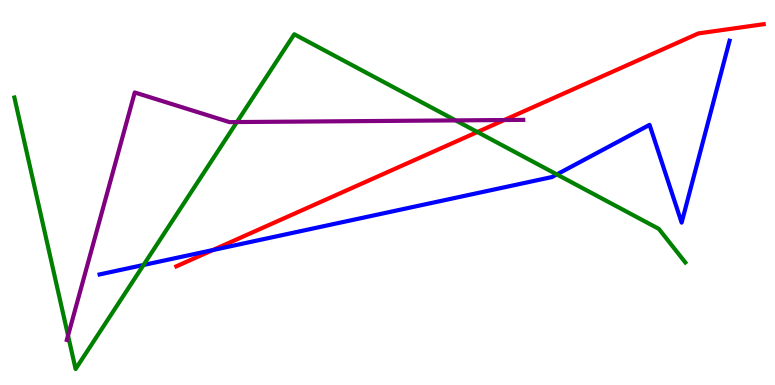[{'lines': ['blue', 'red'], 'intersections': [{'x': 2.75, 'y': 3.51}]}, {'lines': ['green', 'red'], 'intersections': [{'x': 6.16, 'y': 6.57}]}, {'lines': ['purple', 'red'], 'intersections': [{'x': 6.51, 'y': 6.88}]}, {'lines': ['blue', 'green'], 'intersections': [{'x': 1.85, 'y': 3.12}, {'x': 7.18, 'y': 5.47}]}, {'lines': ['blue', 'purple'], 'intersections': []}, {'lines': ['green', 'purple'], 'intersections': [{'x': 0.878, 'y': 1.28}, {'x': 3.06, 'y': 6.83}, {'x': 5.88, 'y': 6.87}]}]